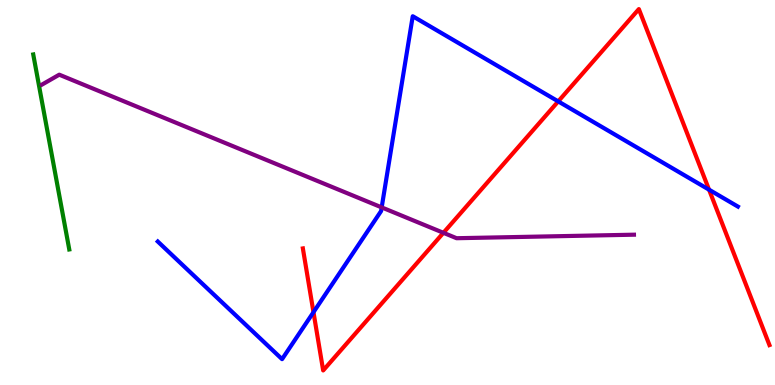[{'lines': ['blue', 'red'], 'intersections': [{'x': 4.04, 'y': 1.89}, {'x': 7.2, 'y': 7.37}, {'x': 9.15, 'y': 5.07}]}, {'lines': ['green', 'red'], 'intersections': []}, {'lines': ['purple', 'red'], 'intersections': [{'x': 5.72, 'y': 3.95}]}, {'lines': ['blue', 'green'], 'intersections': []}, {'lines': ['blue', 'purple'], 'intersections': [{'x': 4.92, 'y': 4.61}]}, {'lines': ['green', 'purple'], 'intersections': []}]